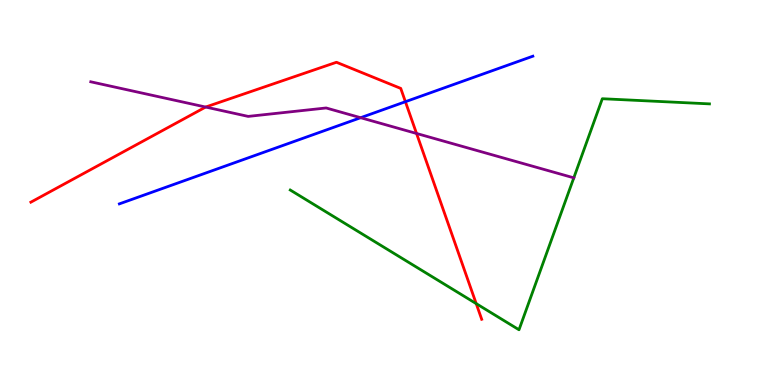[{'lines': ['blue', 'red'], 'intersections': [{'x': 5.23, 'y': 7.36}]}, {'lines': ['green', 'red'], 'intersections': [{'x': 6.14, 'y': 2.11}]}, {'lines': ['purple', 'red'], 'intersections': [{'x': 2.65, 'y': 7.22}, {'x': 5.37, 'y': 6.53}]}, {'lines': ['blue', 'green'], 'intersections': []}, {'lines': ['blue', 'purple'], 'intersections': [{'x': 4.65, 'y': 6.94}]}, {'lines': ['green', 'purple'], 'intersections': [{'x': 7.4, 'y': 5.38}]}]